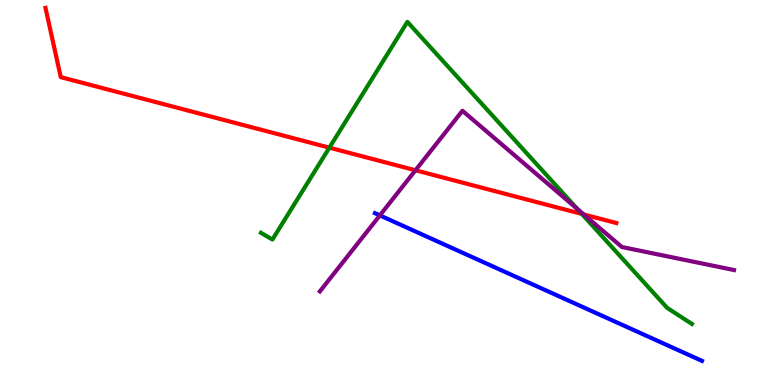[{'lines': ['blue', 'red'], 'intersections': []}, {'lines': ['green', 'red'], 'intersections': [{'x': 4.25, 'y': 6.16}, {'x': 7.51, 'y': 4.44}]}, {'lines': ['purple', 'red'], 'intersections': [{'x': 5.36, 'y': 5.58}, {'x': 7.53, 'y': 4.43}]}, {'lines': ['blue', 'green'], 'intersections': []}, {'lines': ['blue', 'purple'], 'intersections': [{'x': 4.9, 'y': 4.41}]}, {'lines': ['green', 'purple'], 'intersections': [{'x': 7.45, 'y': 4.58}]}]